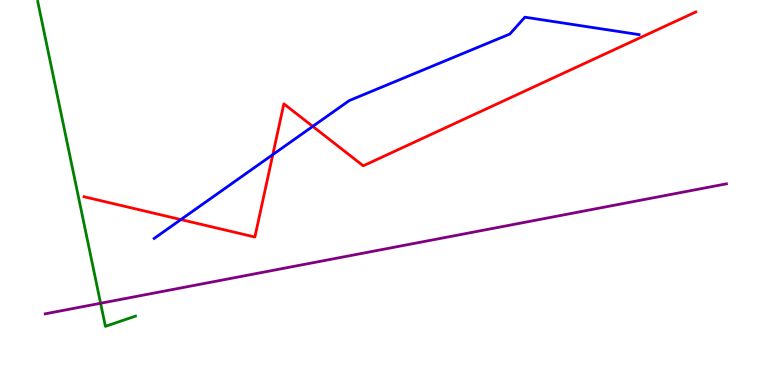[{'lines': ['blue', 'red'], 'intersections': [{'x': 2.33, 'y': 4.3}, {'x': 3.52, 'y': 5.98}, {'x': 4.04, 'y': 6.72}]}, {'lines': ['green', 'red'], 'intersections': []}, {'lines': ['purple', 'red'], 'intersections': []}, {'lines': ['blue', 'green'], 'intersections': []}, {'lines': ['blue', 'purple'], 'intersections': []}, {'lines': ['green', 'purple'], 'intersections': [{'x': 1.3, 'y': 2.12}]}]